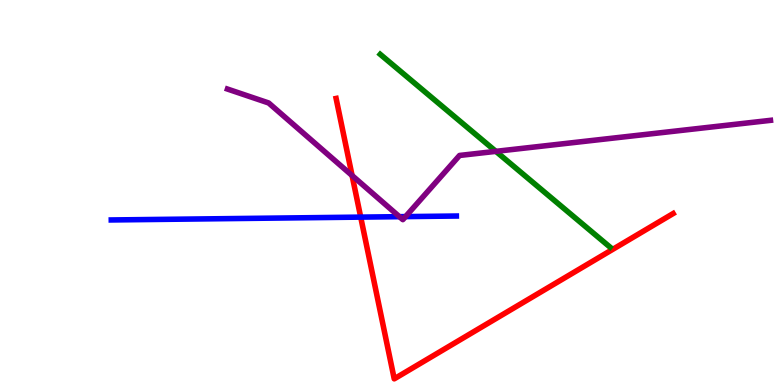[{'lines': ['blue', 'red'], 'intersections': [{'x': 4.65, 'y': 4.36}]}, {'lines': ['green', 'red'], 'intersections': []}, {'lines': ['purple', 'red'], 'intersections': [{'x': 4.54, 'y': 5.44}]}, {'lines': ['blue', 'green'], 'intersections': []}, {'lines': ['blue', 'purple'], 'intersections': [{'x': 5.15, 'y': 4.37}, {'x': 5.23, 'y': 4.37}]}, {'lines': ['green', 'purple'], 'intersections': [{'x': 6.4, 'y': 6.07}]}]